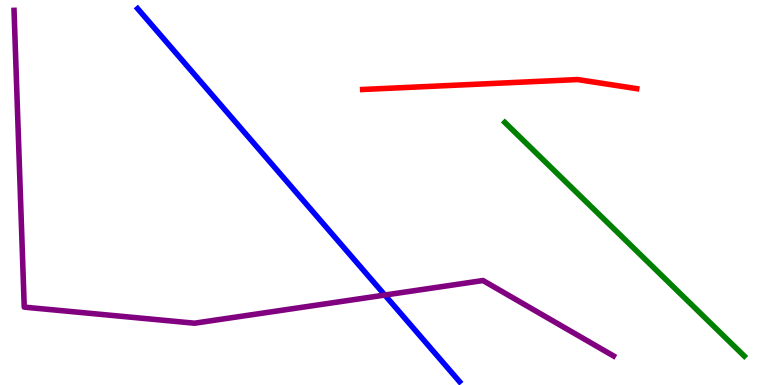[{'lines': ['blue', 'red'], 'intersections': []}, {'lines': ['green', 'red'], 'intersections': []}, {'lines': ['purple', 'red'], 'intersections': []}, {'lines': ['blue', 'green'], 'intersections': []}, {'lines': ['blue', 'purple'], 'intersections': [{'x': 4.97, 'y': 2.34}]}, {'lines': ['green', 'purple'], 'intersections': []}]